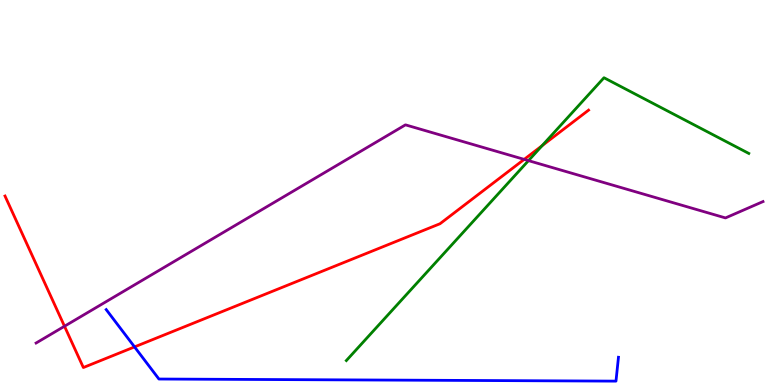[{'lines': ['blue', 'red'], 'intersections': [{'x': 1.74, 'y': 0.99}]}, {'lines': ['green', 'red'], 'intersections': [{'x': 6.99, 'y': 6.22}]}, {'lines': ['purple', 'red'], 'intersections': [{'x': 0.832, 'y': 1.53}, {'x': 6.76, 'y': 5.86}]}, {'lines': ['blue', 'green'], 'intersections': []}, {'lines': ['blue', 'purple'], 'intersections': []}, {'lines': ['green', 'purple'], 'intersections': [{'x': 6.82, 'y': 5.83}]}]